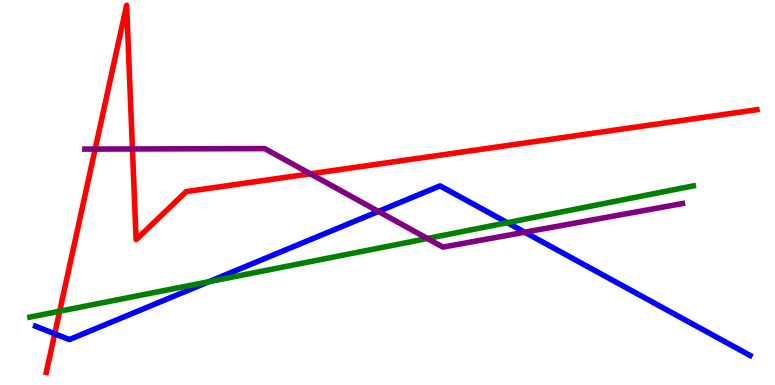[{'lines': ['blue', 'red'], 'intersections': [{'x': 0.706, 'y': 1.33}]}, {'lines': ['green', 'red'], 'intersections': [{'x': 0.77, 'y': 1.92}]}, {'lines': ['purple', 'red'], 'intersections': [{'x': 1.23, 'y': 6.13}, {'x': 1.71, 'y': 6.13}, {'x': 4.0, 'y': 5.49}]}, {'lines': ['blue', 'green'], 'intersections': [{'x': 2.7, 'y': 2.68}, {'x': 6.55, 'y': 4.22}]}, {'lines': ['blue', 'purple'], 'intersections': [{'x': 4.88, 'y': 4.51}, {'x': 6.77, 'y': 3.97}]}, {'lines': ['green', 'purple'], 'intersections': [{'x': 5.51, 'y': 3.81}]}]